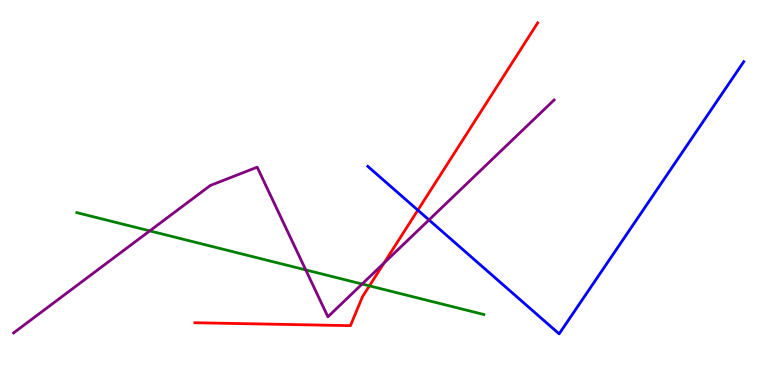[{'lines': ['blue', 'red'], 'intersections': [{'x': 5.39, 'y': 4.54}]}, {'lines': ['green', 'red'], 'intersections': [{'x': 4.77, 'y': 2.58}]}, {'lines': ['purple', 'red'], 'intersections': [{'x': 4.96, 'y': 3.17}]}, {'lines': ['blue', 'green'], 'intersections': []}, {'lines': ['blue', 'purple'], 'intersections': [{'x': 5.54, 'y': 4.29}]}, {'lines': ['green', 'purple'], 'intersections': [{'x': 1.93, 'y': 4.0}, {'x': 3.95, 'y': 2.99}, {'x': 4.67, 'y': 2.62}]}]